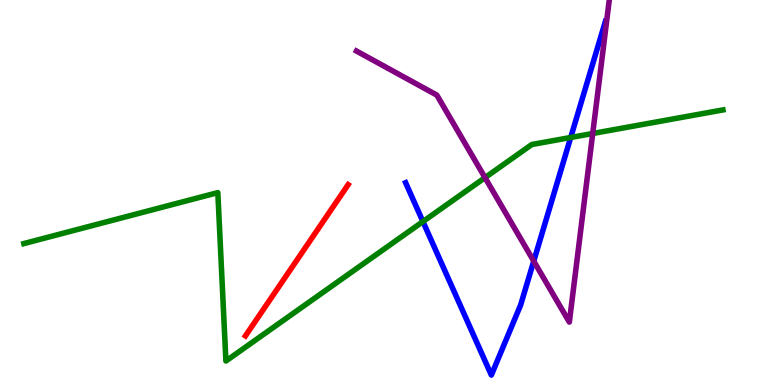[{'lines': ['blue', 'red'], 'intersections': []}, {'lines': ['green', 'red'], 'intersections': []}, {'lines': ['purple', 'red'], 'intersections': []}, {'lines': ['blue', 'green'], 'intersections': [{'x': 5.46, 'y': 4.24}, {'x': 7.36, 'y': 6.43}]}, {'lines': ['blue', 'purple'], 'intersections': [{'x': 6.89, 'y': 3.22}]}, {'lines': ['green', 'purple'], 'intersections': [{'x': 6.26, 'y': 5.39}, {'x': 7.65, 'y': 6.53}]}]